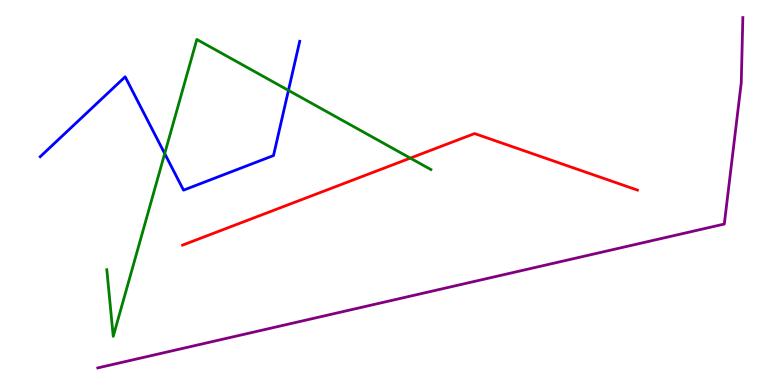[{'lines': ['blue', 'red'], 'intersections': []}, {'lines': ['green', 'red'], 'intersections': [{'x': 5.29, 'y': 5.89}]}, {'lines': ['purple', 'red'], 'intersections': []}, {'lines': ['blue', 'green'], 'intersections': [{'x': 2.13, 'y': 6.01}, {'x': 3.72, 'y': 7.65}]}, {'lines': ['blue', 'purple'], 'intersections': []}, {'lines': ['green', 'purple'], 'intersections': []}]